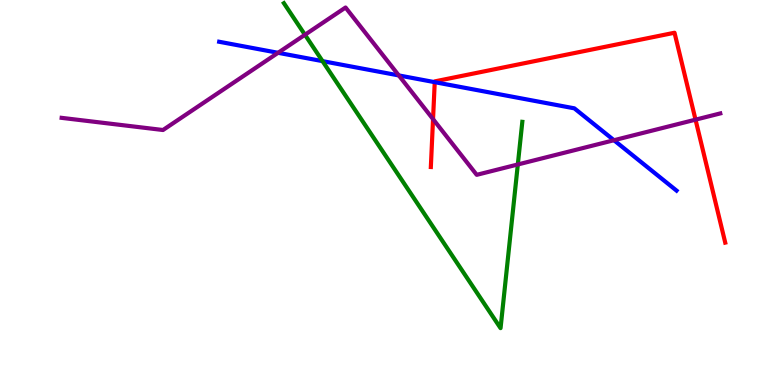[{'lines': ['blue', 'red'], 'intersections': [{'x': 5.61, 'y': 7.87}]}, {'lines': ['green', 'red'], 'intersections': []}, {'lines': ['purple', 'red'], 'intersections': [{'x': 5.59, 'y': 6.91}, {'x': 8.97, 'y': 6.89}]}, {'lines': ['blue', 'green'], 'intersections': [{'x': 4.16, 'y': 8.41}]}, {'lines': ['blue', 'purple'], 'intersections': [{'x': 3.59, 'y': 8.63}, {'x': 5.15, 'y': 8.04}, {'x': 7.92, 'y': 6.36}]}, {'lines': ['green', 'purple'], 'intersections': [{'x': 3.93, 'y': 9.1}, {'x': 6.68, 'y': 5.73}]}]